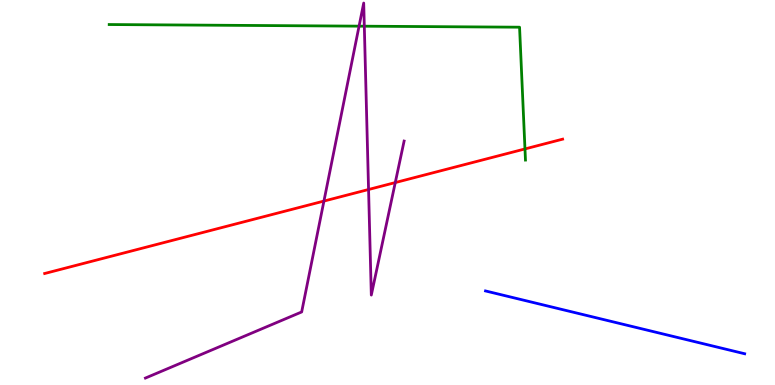[{'lines': ['blue', 'red'], 'intersections': []}, {'lines': ['green', 'red'], 'intersections': [{'x': 6.77, 'y': 6.13}]}, {'lines': ['purple', 'red'], 'intersections': [{'x': 4.18, 'y': 4.78}, {'x': 4.76, 'y': 5.08}, {'x': 5.1, 'y': 5.26}]}, {'lines': ['blue', 'green'], 'intersections': []}, {'lines': ['blue', 'purple'], 'intersections': []}, {'lines': ['green', 'purple'], 'intersections': [{'x': 4.63, 'y': 9.32}, {'x': 4.7, 'y': 9.32}]}]